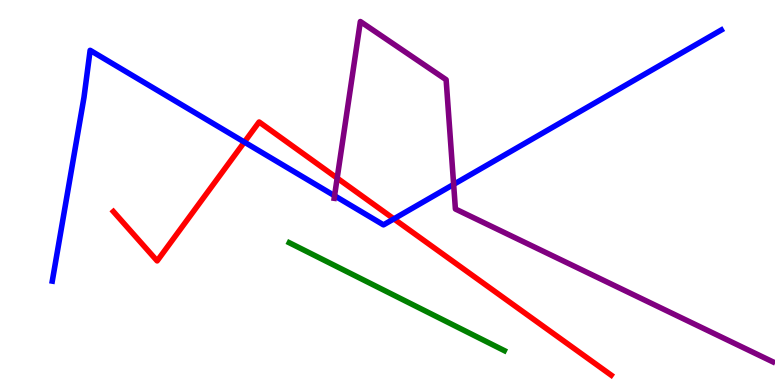[{'lines': ['blue', 'red'], 'intersections': [{'x': 3.15, 'y': 6.31}, {'x': 5.08, 'y': 4.31}]}, {'lines': ['green', 'red'], 'intersections': []}, {'lines': ['purple', 'red'], 'intersections': [{'x': 4.35, 'y': 5.37}]}, {'lines': ['blue', 'green'], 'intersections': []}, {'lines': ['blue', 'purple'], 'intersections': [{'x': 4.32, 'y': 4.92}, {'x': 5.85, 'y': 5.21}]}, {'lines': ['green', 'purple'], 'intersections': []}]